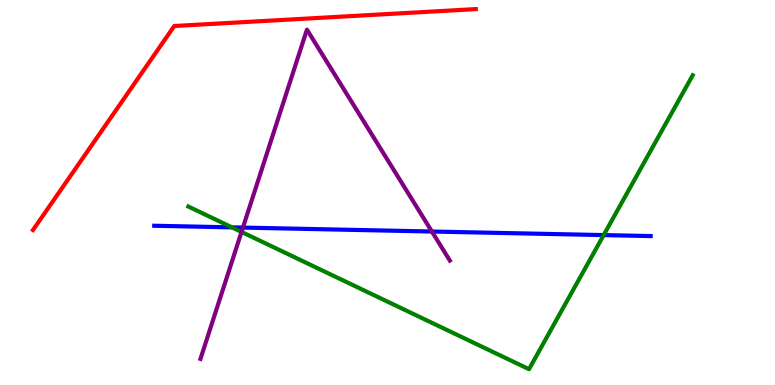[{'lines': ['blue', 'red'], 'intersections': []}, {'lines': ['green', 'red'], 'intersections': []}, {'lines': ['purple', 'red'], 'intersections': []}, {'lines': ['blue', 'green'], 'intersections': [{'x': 2.99, 'y': 4.09}, {'x': 7.79, 'y': 3.89}]}, {'lines': ['blue', 'purple'], 'intersections': [{'x': 3.13, 'y': 4.09}, {'x': 5.57, 'y': 3.99}]}, {'lines': ['green', 'purple'], 'intersections': [{'x': 3.12, 'y': 3.98}]}]